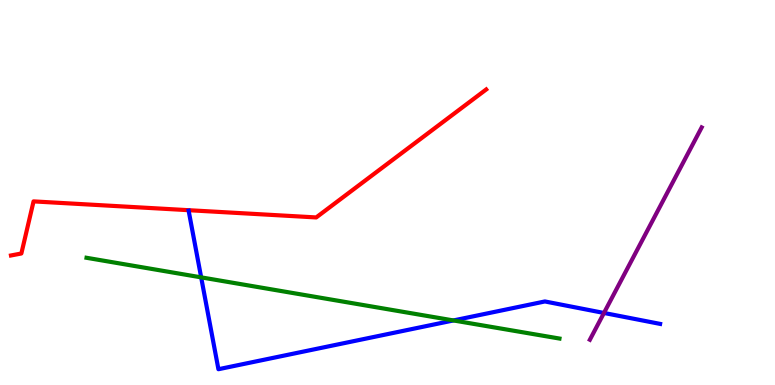[{'lines': ['blue', 'red'], 'intersections': []}, {'lines': ['green', 'red'], 'intersections': []}, {'lines': ['purple', 'red'], 'intersections': []}, {'lines': ['blue', 'green'], 'intersections': [{'x': 2.6, 'y': 2.8}, {'x': 5.85, 'y': 1.68}]}, {'lines': ['blue', 'purple'], 'intersections': [{'x': 7.79, 'y': 1.87}]}, {'lines': ['green', 'purple'], 'intersections': []}]